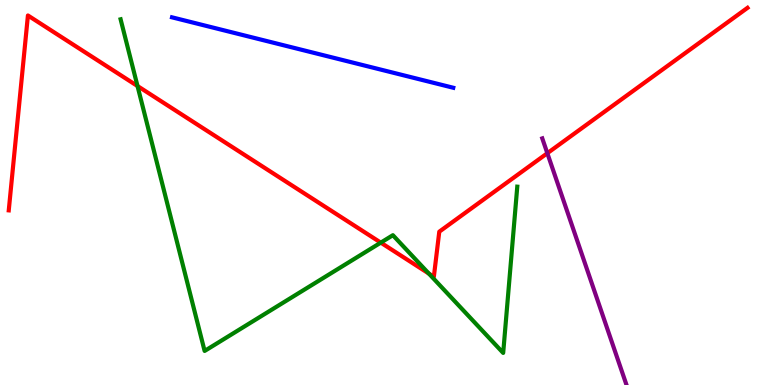[{'lines': ['blue', 'red'], 'intersections': []}, {'lines': ['green', 'red'], 'intersections': [{'x': 1.77, 'y': 7.77}, {'x': 4.91, 'y': 3.7}, {'x': 5.53, 'y': 2.89}]}, {'lines': ['purple', 'red'], 'intersections': [{'x': 7.06, 'y': 6.02}]}, {'lines': ['blue', 'green'], 'intersections': []}, {'lines': ['blue', 'purple'], 'intersections': []}, {'lines': ['green', 'purple'], 'intersections': []}]